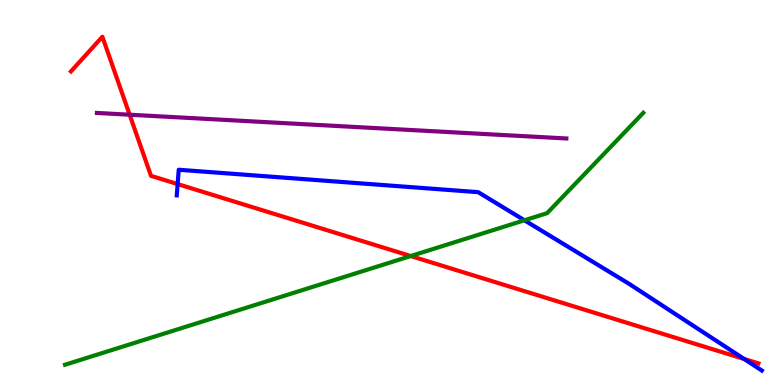[{'lines': ['blue', 'red'], 'intersections': [{'x': 2.29, 'y': 5.22}, {'x': 9.6, 'y': 0.676}]}, {'lines': ['green', 'red'], 'intersections': [{'x': 5.3, 'y': 3.35}]}, {'lines': ['purple', 'red'], 'intersections': [{'x': 1.67, 'y': 7.02}]}, {'lines': ['blue', 'green'], 'intersections': [{'x': 6.77, 'y': 4.28}]}, {'lines': ['blue', 'purple'], 'intersections': []}, {'lines': ['green', 'purple'], 'intersections': []}]